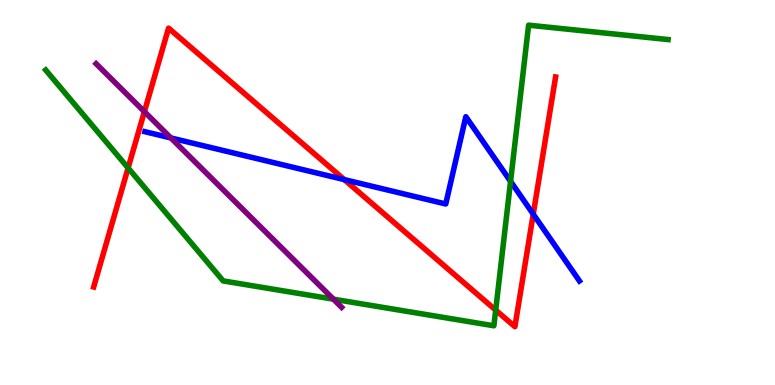[{'lines': ['blue', 'red'], 'intersections': [{'x': 4.44, 'y': 5.34}, {'x': 6.88, 'y': 4.44}]}, {'lines': ['green', 'red'], 'intersections': [{'x': 1.65, 'y': 5.64}, {'x': 6.4, 'y': 1.94}]}, {'lines': ['purple', 'red'], 'intersections': [{'x': 1.86, 'y': 7.1}]}, {'lines': ['blue', 'green'], 'intersections': [{'x': 6.59, 'y': 5.29}]}, {'lines': ['blue', 'purple'], 'intersections': [{'x': 2.21, 'y': 6.42}]}, {'lines': ['green', 'purple'], 'intersections': [{'x': 4.3, 'y': 2.23}]}]